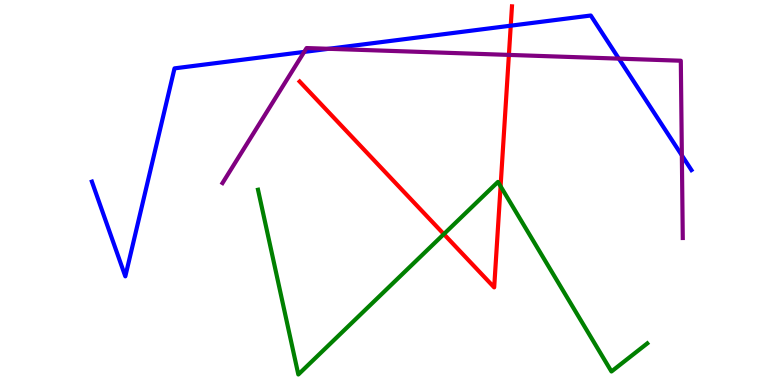[{'lines': ['blue', 'red'], 'intersections': [{'x': 6.59, 'y': 9.33}]}, {'lines': ['green', 'red'], 'intersections': [{'x': 5.73, 'y': 3.92}, {'x': 6.46, 'y': 5.16}]}, {'lines': ['purple', 'red'], 'intersections': [{'x': 6.57, 'y': 8.57}]}, {'lines': ['blue', 'green'], 'intersections': []}, {'lines': ['blue', 'purple'], 'intersections': [{'x': 3.93, 'y': 8.65}, {'x': 4.24, 'y': 8.73}, {'x': 7.99, 'y': 8.48}, {'x': 8.8, 'y': 5.96}]}, {'lines': ['green', 'purple'], 'intersections': []}]